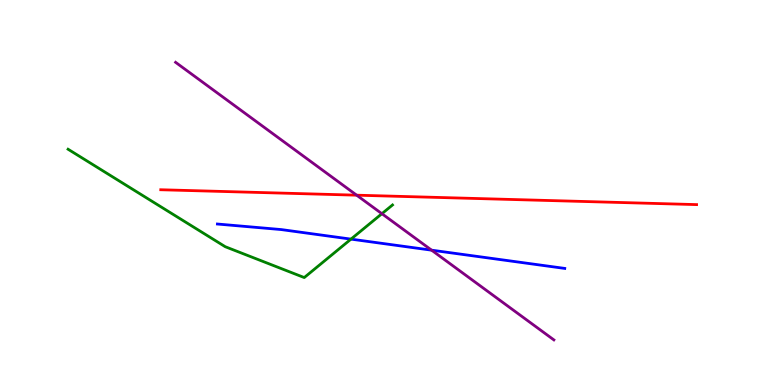[{'lines': ['blue', 'red'], 'intersections': []}, {'lines': ['green', 'red'], 'intersections': []}, {'lines': ['purple', 'red'], 'intersections': [{'x': 4.6, 'y': 4.93}]}, {'lines': ['blue', 'green'], 'intersections': [{'x': 4.53, 'y': 3.79}]}, {'lines': ['blue', 'purple'], 'intersections': [{'x': 5.57, 'y': 3.5}]}, {'lines': ['green', 'purple'], 'intersections': [{'x': 4.93, 'y': 4.45}]}]